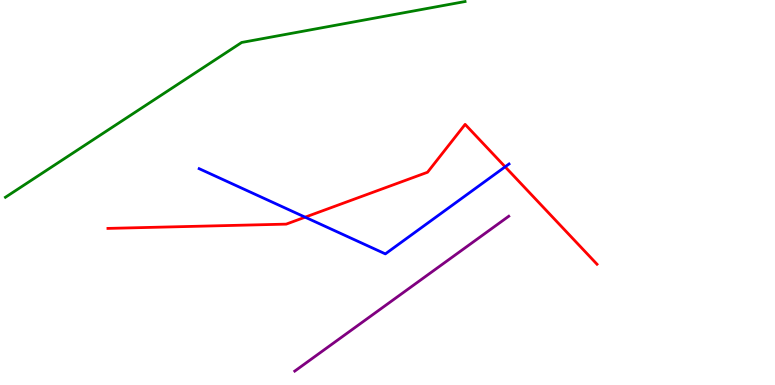[{'lines': ['blue', 'red'], 'intersections': [{'x': 3.94, 'y': 4.36}, {'x': 6.52, 'y': 5.67}]}, {'lines': ['green', 'red'], 'intersections': []}, {'lines': ['purple', 'red'], 'intersections': []}, {'lines': ['blue', 'green'], 'intersections': []}, {'lines': ['blue', 'purple'], 'intersections': []}, {'lines': ['green', 'purple'], 'intersections': []}]